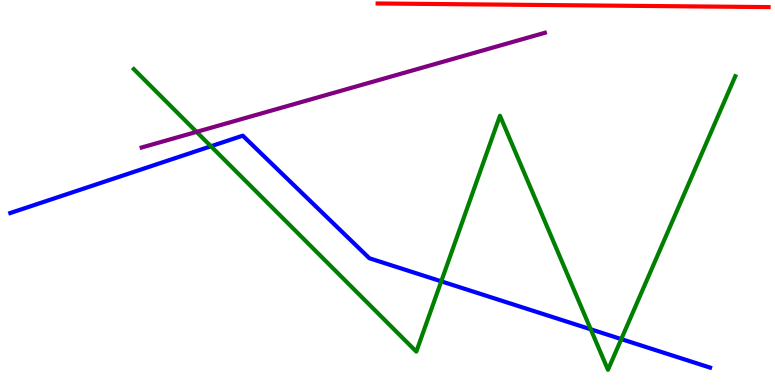[{'lines': ['blue', 'red'], 'intersections': []}, {'lines': ['green', 'red'], 'intersections': []}, {'lines': ['purple', 'red'], 'intersections': []}, {'lines': ['blue', 'green'], 'intersections': [{'x': 2.72, 'y': 6.2}, {'x': 5.69, 'y': 2.69}, {'x': 7.62, 'y': 1.45}, {'x': 8.02, 'y': 1.19}]}, {'lines': ['blue', 'purple'], 'intersections': []}, {'lines': ['green', 'purple'], 'intersections': [{'x': 2.54, 'y': 6.57}]}]